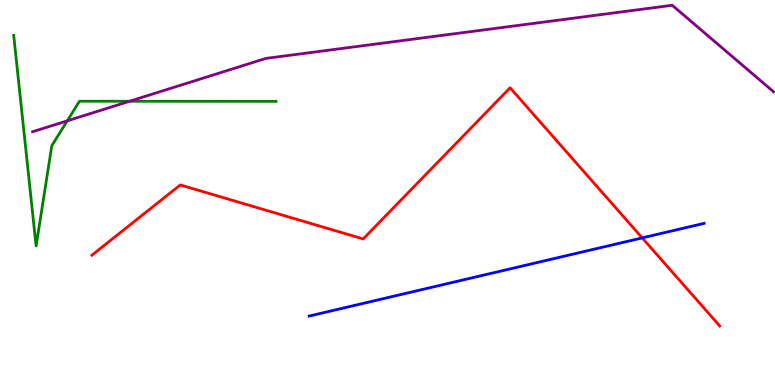[{'lines': ['blue', 'red'], 'intersections': [{'x': 8.29, 'y': 3.82}]}, {'lines': ['green', 'red'], 'intersections': []}, {'lines': ['purple', 'red'], 'intersections': []}, {'lines': ['blue', 'green'], 'intersections': []}, {'lines': ['blue', 'purple'], 'intersections': []}, {'lines': ['green', 'purple'], 'intersections': [{'x': 0.868, 'y': 6.86}, {'x': 1.67, 'y': 7.37}]}]